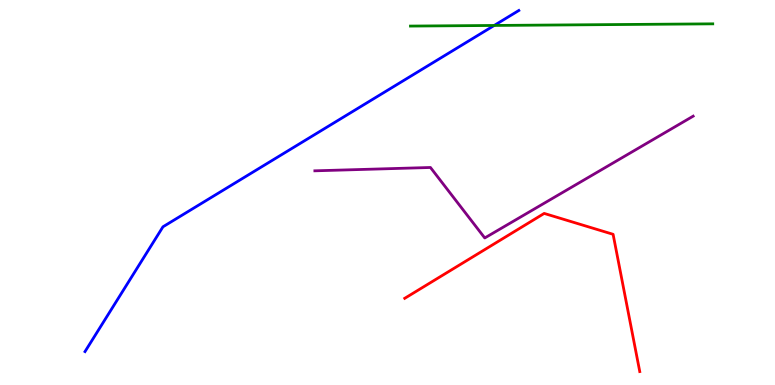[{'lines': ['blue', 'red'], 'intersections': []}, {'lines': ['green', 'red'], 'intersections': []}, {'lines': ['purple', 'red'], 'intersections': []}, {'lines': ['blue', 'green'], 'intersections': [{'x': 6.38, 'y': 9.34}]}, {'lines': ['blue', 'purple'], 'intersections': []}, {'lines': ['green', 'purple'], 'intersections': []}]